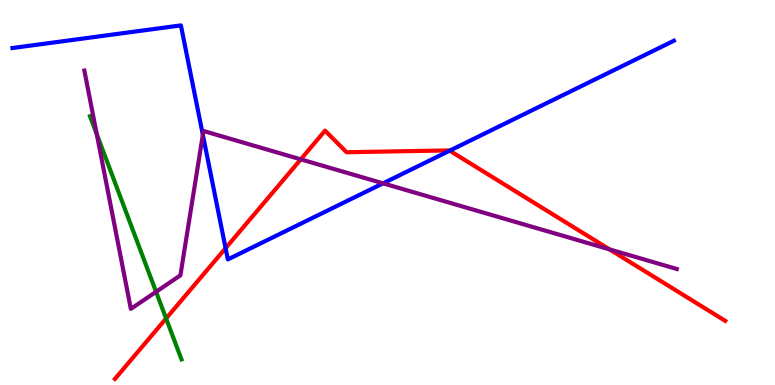[{'lines': ['blue', 'red'], 'intersections': [{'x': 2.91, 'y': 3.55}, {'x': 5.8, 'y': 6.09}]}, {'lines': ['green', 'red'], 'intersections': [{'x': 2.14, 'y': 1.73}]}, {'lines': ['purple', 'red'], 'intersections': [{'x': 3.88, 'y': 5.86}, {'x': 7.86, 'y': 3.52}]}, {'lines': ['blue', 'green'], 'intersections': []}, {'lines': ['blue', 'purple'], 'intersections': [{'x': 2.62, 'y': 6.5}, {'x': 4.94, 'y': 5.24}]}, {'lines': ['green', 'purple'], 'intersections': [{'x': 1.25, 'y': 6.51}, {'x': 2.01, 'y': 2.42}]}]